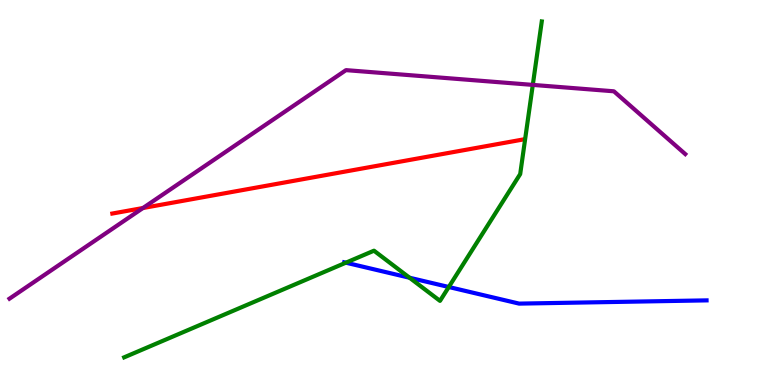[{'lines': ['blue', 'red'], 'intersections': []}, {'lines': ['green', 'red'], 'intersections': []}, {'lines': ['purple', 'red'], 'intersections': [{'x': 1.84, 'y': 4.6}]}, {'lines': ['blue', 'green'], 'intersections': [{'x': 4.46, 'y': 3.18}, {'x': 5.28, 'y': 2.79}, {'x': 5.79, 'y': 2.55}]}, {'lines': ['blue', 'purple'], 'intersections': []}, {'lines': ['green', 'purple'], 'intersections': [{'x': 6.87, 'y': 7.79}]}]